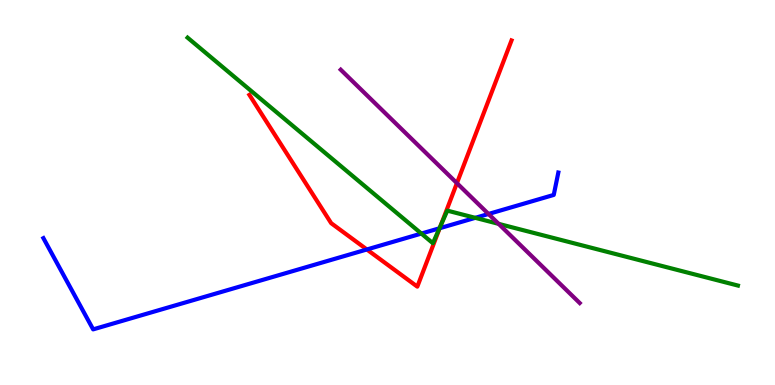[{'lines': ['blue', 'red'], 'intersections': [{'x': 4.73, 'y': 3.52}, {'x': 5.67, 'y': 4.07}]}, {'lines': ['green', 'red'], 'intersections': [{'x': 5.69, 'y': 4.14}]}, {'lines': ['purple', 'red'], 'intersections': [{'x': 5.9, 'y': 5.24}]}, {'lines': ['blue', 'green'], 'intersections': [{'x': 5.44, 'y': 3.93}, {'x': 5.67, 'y': 4.07}, {'x': 6.13, 'y': 4.34}]}, {'lines': ['blue', 'purple'], 'intersections': [{'x': 6.3, 'y': 4.44}]}, {'lines': ['green', 'purple'], 'intersections': [{'x': 6.43, 'y': 4.19}]}]